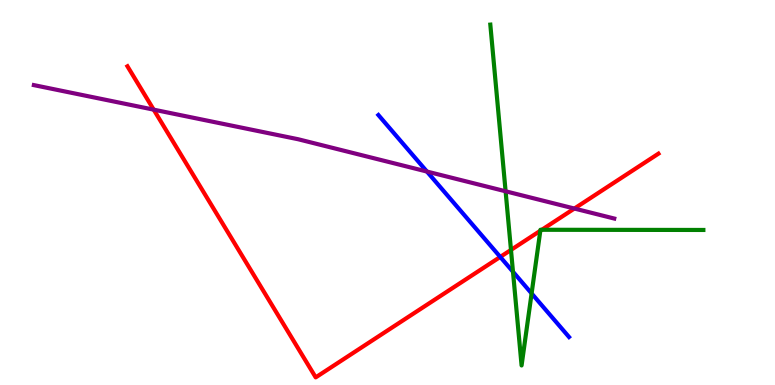[{'lines': ['blue', 'red'], 'intersections': [{'x': 6.45, 'y': 3.33}]}, {'lines': ['green', 'red'], 'intersections': [{'x': 6.59, 'y': 3.51}, {'x': 6.97, 'y': 4.01}, {'x': 6.99, 'y': 4.03}]}, {'lines': ['purple', 'red'], 'intersections': [{'x': 1.98, 'y': 7.15}, {'x': 7.41, 'y': 4.58}]}, {'lines': ['blue', 'green'], 'intersections': [{'x': 6.62, 'y': 2.94}, {'x': 6.86, 'y': 2.38}]}, {'lines': ['blue', 'purple'], 'intersections': [{'x': 5.51, 'y': 5.54}]}, {'lines': ['green', 'purple'], 'intersections': [{'x': 6.52, 'y': 5.03}]}]